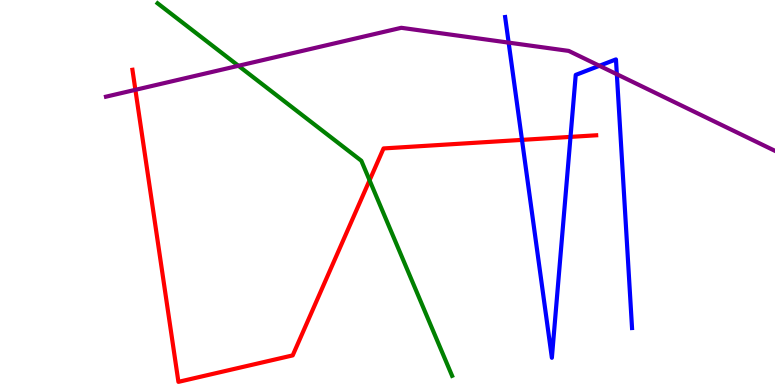[{'lines': ['blue', 'red'], 'intersections': [{'x': 6.74, 'y': 6.37}, {'x': 7.36, 'y': 6.44}]}, {'lines': ['green', 'red'], 'intersections': [{'x': 4.77, 'y': 5.32}]}, {'lines': ['purple', 'red'], 'intersections': [{'x': 1.75, 'y': 7.67}]}, {'lines': ['blue', 'green'], 'intersections': []}, {'lines': ['blue', 'purple'], 'intersections': [{'x': 6.56, 'y': 8.89}, {'x': 7.73, 'y': 8.29}, {'x': 7.96, 'y': 8.07}]}, {'lines': ['green', 'purple'], 'intersections': [{'x': 3.08, 'y': 8.29}]}]